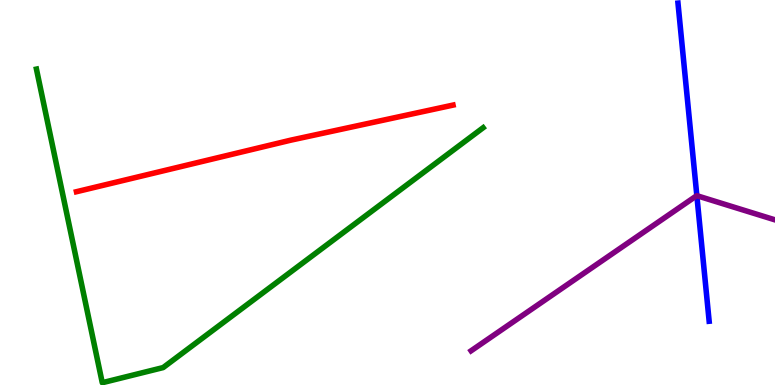[{'lines': ['blue', 'red'], 'intersections': []}, {'lines': ['green', 'red'], 'intersections': []}, {'lines': ['purple', 'red'], 'intersections': []}, {'lines': ['blue', 'green'], 'intersections': []}, {'lines': ['blue', 'purple'], 'intersections': [{'x': 8.99, 'y': 4.92}]}, {'lines': ['green', 'purple'], 'intersections': []}]